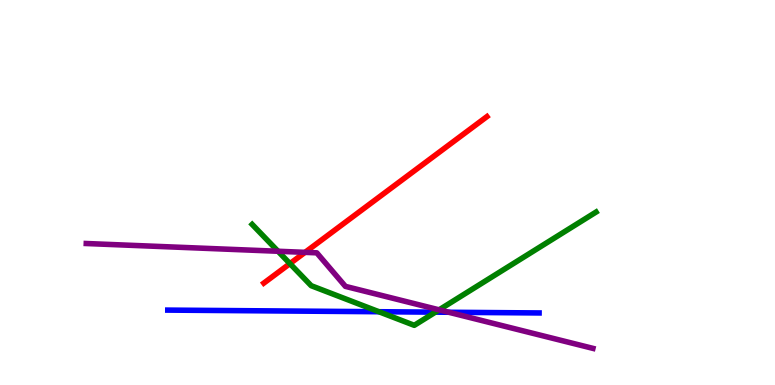[{'lines': ['blue', 'red'], 'intersections': []}, {'lines': ['green', 'red'], 'intersections': [{'x': 3.74, 'y': 3.15}]}, {'lines': ['purple', 'red'], 'intersections': [{'x': 3.94, 'y': 3.45}]}, {'lines': ['blue', 'green'], 'intersections': [{'x': 4.89, 'y': 1.9}, {'x': 5.62, 'y': 1.89}]}, {'lines': ['blue', 'purple'], 'intersections': [{'x': 5.79, 'y': 1.89}]}, {'lines': ['green', 'purple'], 'intersections': [{'x': 3.59, 'y': 3.47}, {'x': 5.67, 'y': 1.95}]}]